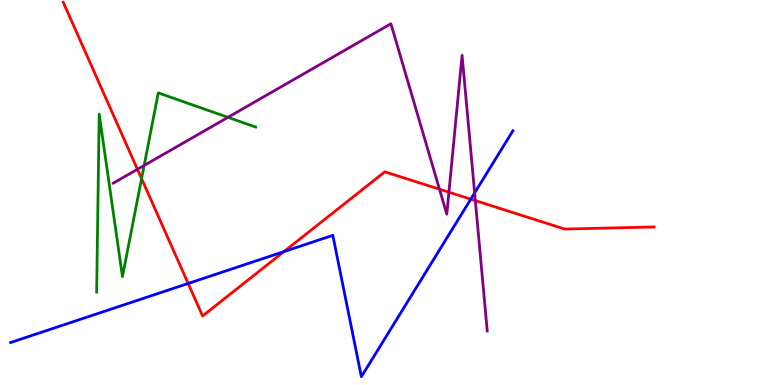[{'lines': ['blue', 'red'], 'intersections': [{'x': 2.43, 'y': 2.64}, {'x': 3.66, 'y': 3.46}, {'x': 6.07, 'y': 4.83}]}, {'lines': ['green', 'red'], 'intersections': [{'x': 1.83, 'y': 5.36}]}, {'lines': ['purple', 'red'], 'intersections': [{'x': 1.77, 'y': 5.6}, {'x': 5.67, 'y': 5.09}, {'x': 5.79, 'y': 5.01}, {'x': 6.13, 'y': 4.79}]}, {'lines': ['blue', 'green'], 'intersections': []}, {'lines': ['blue', 'purple'], 'intersections': [{'x': 6.12, 'y': 4.99}]}, {'lines': ['green', 'purple'], 'intersections': [{'x': 1.86, 'y': 5.7}, {'x': 2.94, 'y': 6.95}]}]